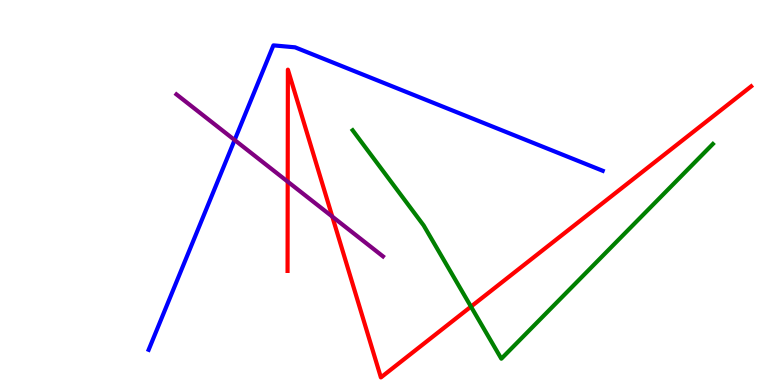[{'lines': ['blue', 'red'], 'intersections': []}, {'lines': ['green', 'red'], 'intersections': [{'x': 6.08, 'y': 2.04}]}, {'lines': ['purple', 'red'], 'intersections': [{'x': 3.71, 'y': 5.28}, {'x': 4.29, 'y': 4.37}]}, {'lines': ['blue', 'green'], 'intersections': []}, {'lines': ['blue', 'purple'], 'intersections': [{'x': 3.03, 'y': 6.36}]}, {'lines': ['green', 'purple'], 'intersections': []}]